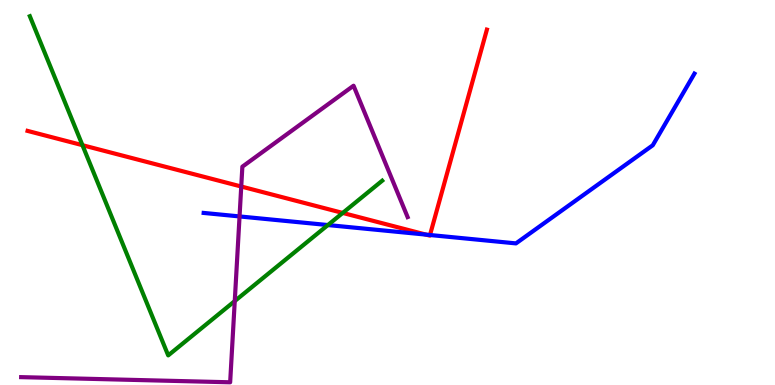[{'lines': ['blue', 'red'], 'intersections': [{'x': 5.5, 'y': 3.91}, {'x': 5.55, 'y': 3.9}]}, {'lines': ['green', 'red'], 'intersections': [{'x': 1.06, 'y': 6.23}, {'x': 4.42, 'y': 4.47}]}, {'lines': ['purple', 'red'], 'intersections': [{'x': 3.11, 'y': 5.16}]}, {'lines': ['blue', 'green'], 'intersections': [{'x': 4.23, 'y': 4.15}]}, {'lines': ['blue', 'purple'], 'intersections': [{'x': 3.09, 'y': 4.38}]}, {'lines': ['green', 'purple'], 'intersections': [{'x': 3.03, 'y': 2.18}]}]